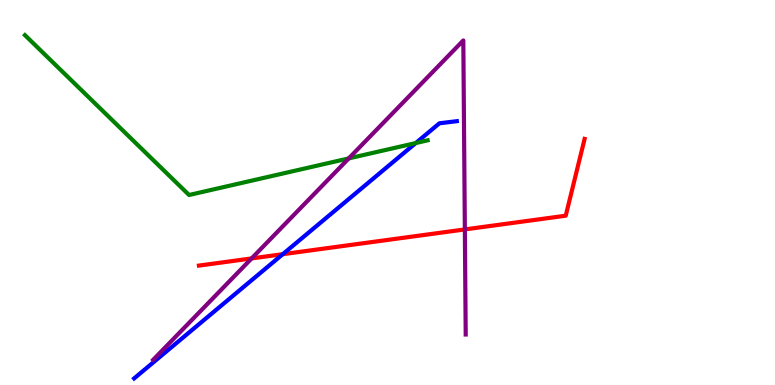[{'lines': ['blue', 'red'], 'intersections': [{'x': 3.65, 'y': 3.4}]}, {'lines': ['green', 'red'], 'intersections': []}, {'lines': ['purple', 'red'], 'intersections': [{'x': 3.25, 'y': 3.29}, {'x': 6.0, 'y': 4.04}]}, {'lines': ['blue', 'green'], 'intersections': [{'x': 5.36, 'y': 6.28}]}, {'lines': ['blue', 'purple'], 'intersections': []}, {'lines': ['green', 'purple'], 'intersections': [{'x': 4.5, 'y': 5.89}]}]